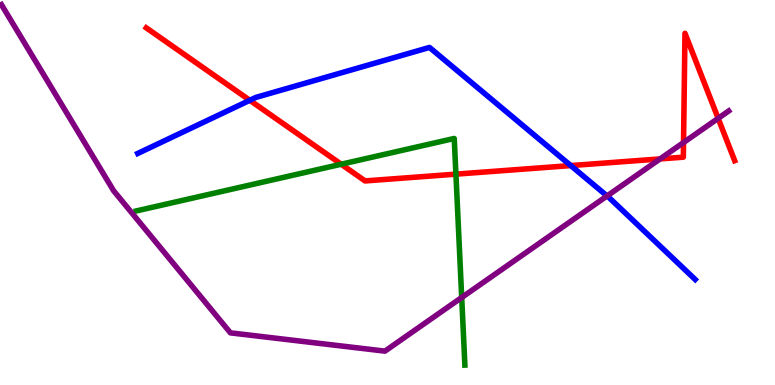[{'lines': ['blue', 'red'], 'intersections': [{'x': 3.22, 'y': 7.4}, {'x': 7.36, 'y': 5.7}]}, {'lines': ['green', 'red'], 'intersections': [{'x': 4.4, 'y': 5.73}, {'x': 5.88, 'y': 5.48}]}, {'lines': ['purple', 'red'], 'intersections': [{'x': 8.52, 'y': 5.87}, {'x': 8.82, 'y': 6.3}, {'x': 9.27, 'y': 6.93}]}, {'lines': ['blue', 'green'], 'intersections': []}, {'lines': ['blue', 'purple'], 'intersections': [{'x': 7.83, 'y': 4.91}]}, {'lines': ['green', 'purple'], 'intersections': [{'x': 5.96, 'y': 2.27}]}]